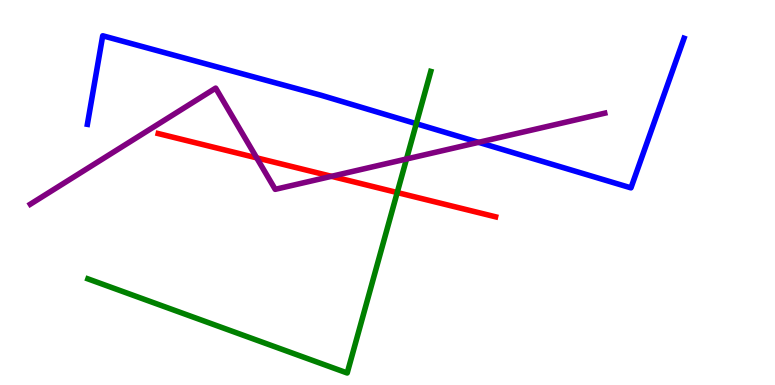[{'lines': ['blue', 'red'], 'intersections': []}, {'lines': ['green', 'red'], 'intersections': [{'x': 5.13, 'y': 5.0}]}, {'lines': ['purple', 'red'], 'intersections': [{'x': 3.31, 'y': 5.9}, {'x': 4.28, 'y': 5.42}]}, {'lines': ['blue', 'green'], 'intersections': [{'x': 5.37, 'y': 6.79}]}, {'lines': ['blue', 'purple'], 'intersections': [{'x': 6.18, 'y': 6.3}]}, {'lines': ['green', 'purple'], 'intersections': [{'x': 5.25, 'y': 5.87}]}]